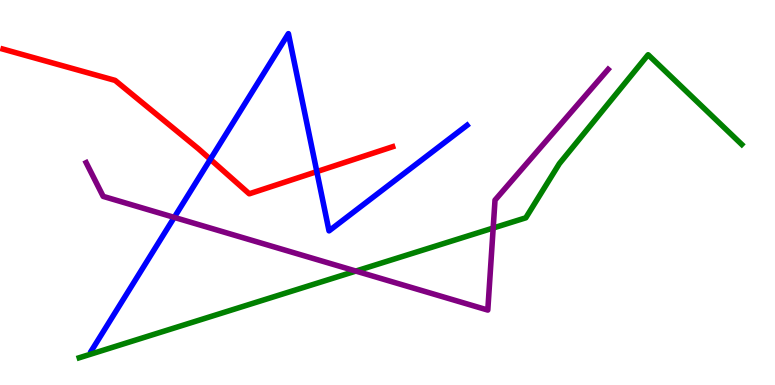[{'lines': ['blue', 'red'], 'intersections': [{'x': 2.71, 'y': 5.86}, {'x': 4.09, 'y': 5.54}]}, {'lines': ['green', 'red'], 'intersections': []}, {'lines': ['purple', 'red'], 'intersections': []}, {'lines': ['blue', 'green'], 'intersections': []}, {'lines': ['blue', 'purple'], 'intersections': [{'x': 2.25, 'y': 4.35}]}, {'lines': ['green', 'purple'], 'intersections': [{'x': 4.59, 'y': 2.96}, {'x': 6.36, 'y': 4.08}]}]